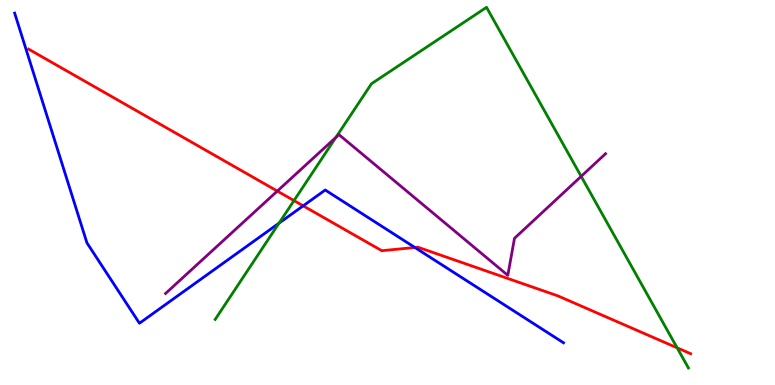[{'lines': ['blue', 'red'], 'intersections': [{'x': 3.91, 'y': 4.65}, {'x': 5.35, 'y': 3.57}]}, {'lines': ['green', 'red'], 'intersections': [{'x': 3.79, 'y': 4.79}, {'x': 8.74, 'y': 0.965}]}, {'lines': ['purple', 'red'], 'intersections': [{'x': 3.58, 'y': 5.04}]}, {'lines': ['blue', 'green'], 'intersections': [{'x': 3.6, 'y': 4.2}]}, {'lines': ['blue', 'purple'], 'intersections': []}, {'lines': ['green', 'purple'], 'intersections': [{'x': 4.33, 'y': 6.43}, {'x': 7.5, 'y': 5.42}]}]